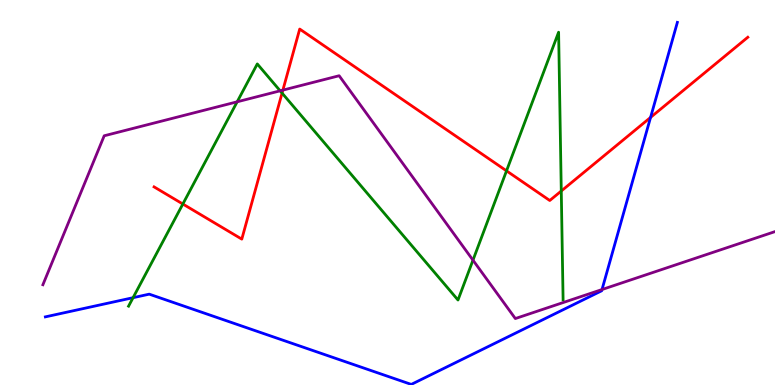[{'lines': ['blue', 'red'], 'intersections': [{'x': 8.39, 'y': 6.95}]}, {'lines': ['green', 'red'], 'intersections': [{'x': 2.36, 'y': 4.7}, {'x': 3.64, 'y': 7.58}, {'x': 6.54, 'y': 5.56}, {'x': 7.24, 'y': 5.04}]}, {'lines': ['purple', 'red'], 'intersections': [{'x': 3.65, 'y': 7.66}]}, {'lines': ['blue', 'green'], 'intersections': [{'x': 1.72, 'y': 2.27}]}, {'lines': ['blue', 'purple'], 'intersections': [{'x': 7.77, 'y': 2.48}]}, {'lines': ['green', 'purple'], 'intersections': [{'x': 3.06, 'y': 7.36}, {'x': 3.61, 'y': 7.64}, {'x': 6.1, 'y': 3.24}]}]